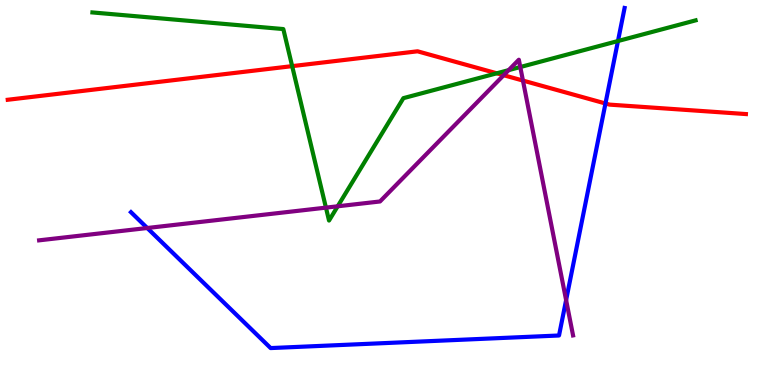[{'lines': ['blue', 'red'], 'intersections': [{'x': 7.81, 'y': 7.31}]}, {'lines': ['green', 'red'], 'intersections': [{'x': 3.77, 'y': 8.28}, {'x': 6.41, 'y': 8.1}]}, {'lines': ['purple', 'red'], 'intersections': [{'x': 6.5, 'y': 8.05}, {'x': 6.75, 'y': 7.91}]}, {'lines': ['blue', 'green'], 'intersections': [{'x': 7.97, 'y': 8.93}]}, {'lines': ['blue', 'purple'], 'intersections': [{'x': 1.9, 'y': 4.08}, {'x': 7.3, 'y': 2.21}]}, {'lines': ['green', 'purple'], 'intersections': [{'x': 4.21, 'y': 4.61}, {'x': 4.36, 'y': 4.64}, {'x': 6.56, 'y': 8.18}, {'x': 6.71, 'y': 8.26}]}]